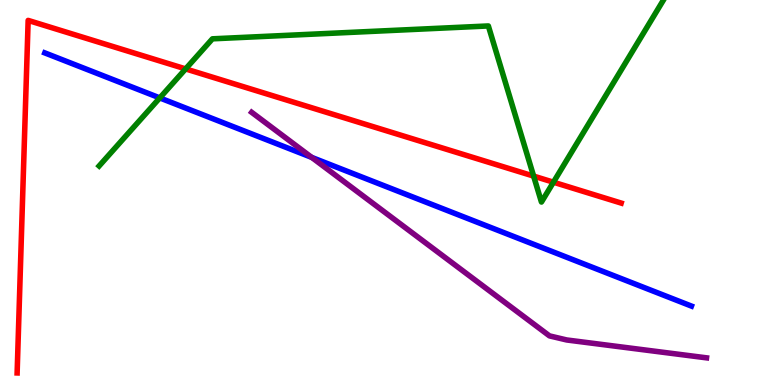[{'lines': ['blue', 'red'], 'intersections': []}, {'lines': ['green', 'red'], 'intersections': [{'x': 2.4, 'y': 8.21}, {'x': 6.89, 'y': 5.43}, {'x': 7.14, 'y': 5.27}]}, {'lines': ['purple', 'red'], 'intersections': []}, {'lines': ['blue', 'green'], 'intersections': [{'x': 2.06, 'y': 7.46}]}, {'lines': ['blue', 'purple'], 'intersections': [{'x': 4.02, 'y': 5.91}]}, {'lines': ['green', 'purple'], 'intersections': []}]